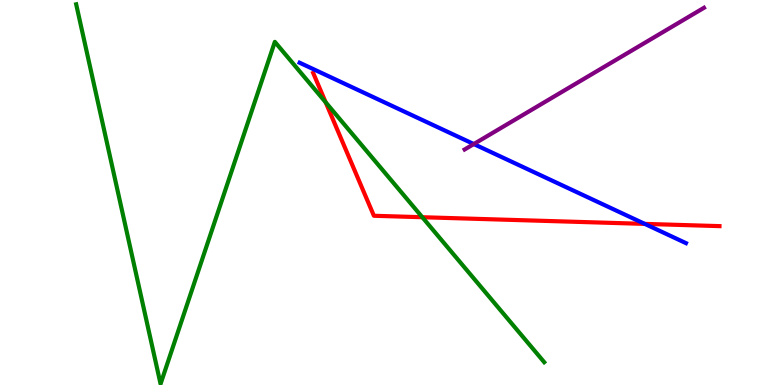[{'lines': ['blue', 'red'], 'intersections': [{'x': 8.32, 'y': 4.18}]}, {'lines': ['green', 'red'], 'intersections': [{'x': 4.2, 'y': 7.34}, {'x': 5.45, 'y': 4.36}]}, {'lines': ['purple', 'red'], 'intersections': []}, {'lines': ['blue', 'green'], 'intersections': []}, {'lines': ['blue', 'purple'], 'intersections': [{'x': 6.11, 'y': 6.26}]}, {'lines': ['green', 'purple'], 'intersections': []}]